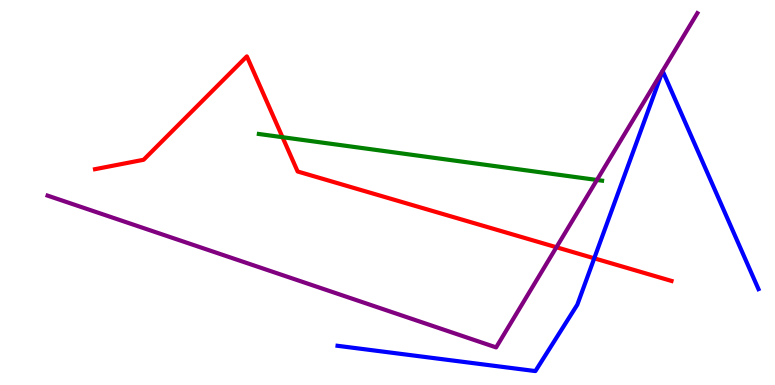[{'lines': ['blue', 'red'], 'intersections': [{'x': 7.67, 'y': 3.29}]}, {'lines': ['green', 'red'], 'intersections': [{'x': 3.65, 'y': 6.44}]}, {'lines': ['purple', 'red'], 'intersections': [{'x': 7.18, 'y': 3.58}]}, {'lines': ['blue', 'green'], 'intersections': []}, {'lines': ['blue', 'purple'], 'intersections': []}, {'lines': ['green', 'purple'], 'intersections': [{'x': 7.7, 'y': 5.33}]}]